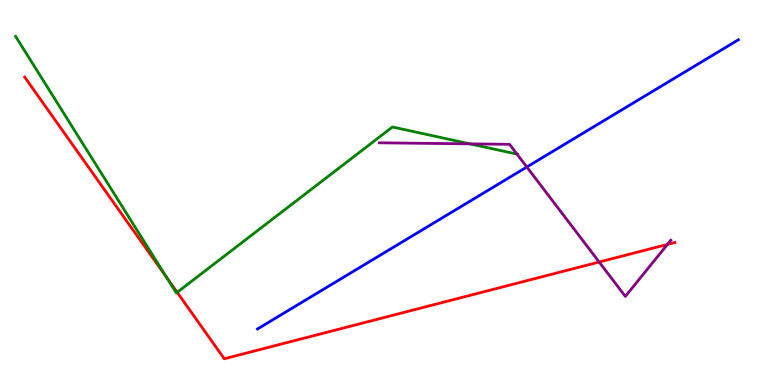[{'lines': ['blue', 'red'], 'intersections': []}, {'lines': ['green', 'red'], 'intersections': [{'x': 2.15, 'y': 2.8}, {'x': 2.29, 'y': 2.41}]}, {'lines': ['purple', 'red'], 'intersections': [{'x': 7.73, 'y': 3.19}, {'x': 8.61, 'y': 3.65}]}, {'lines': ['blue', 'green'], 'intersections': []}, {'lines': ['blue', 'purple'], 'intersections': [{'x': 6.8, 'y': 5.66}]}, {'lines': ['green', 'purple'], 'intersections': [{'x': 6.06, 'y': 6.26}, {'x': 6.67, 'y': 6.0}]}]